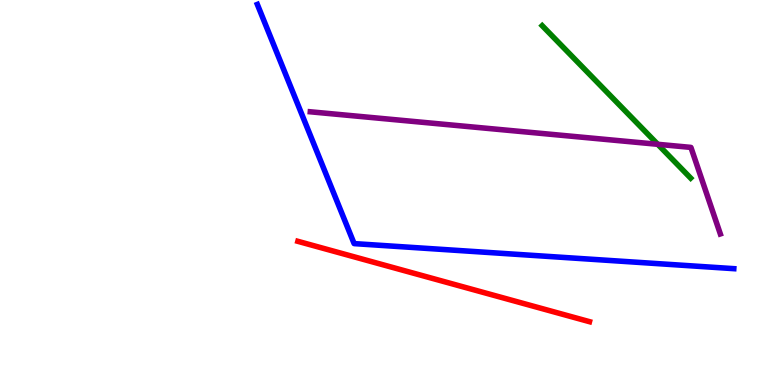[{'lines': ['blue', 'red'], 'intersections': []}, {'lines': ['green', 'red'], 'intersections': []}, {'lines': ['purple', 'red'], 'intersections': []}, {'lines': ['blue', 'green'], 'intersections': []}, {'lines': ['blue', 'purple'], 'intersections': []}, {'lines': ['green', 'purple'], 'intersections': [{'x': 8.49, 'y': 6.25}]}]